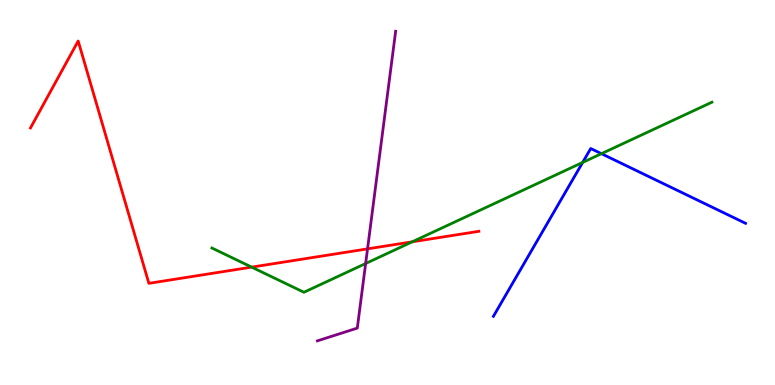[{'lines': ['blue', 'red'], 'intersections': []}, {'lines': ['green', 'red'], 'intersections': [{'x': 3.25, 'y': 3.06}, {'x': 5.32, 'y': 3.72}]}, {'lines': ['purple', 'red'], 'intersections': [{'x': 4.74, 'y': 3.54}]}, {'lines': ['blue', 'green'], 'intersections': [{'x': 7.52, 'y': 5.78}, {'x': 7.76, 'y': 6.01}]}, {'lines': ['blue', 'purple'], 'intersections': []}, {'lines': ['green', 'purple'], 'intersections': [{'x': 4.72, 'y': 3.16}]}]